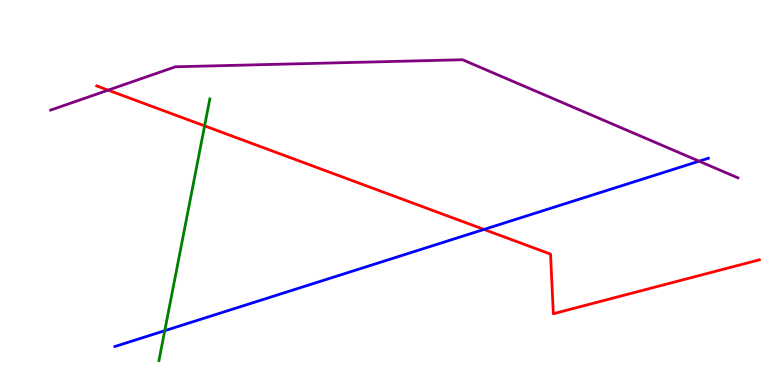[{'lines': ['blue', 'red'], 'intersections': [{'x': 6.24, 'y': 4.04}]}, {'lines': ['green', 'red'], 'intersections': [{'x': 2.64, 'y': 6.73}]}, {'lines': ['purple', 'red'], 'intersections': [{'x': 1.4, 'y': 7.66}]}, {'lines': ['blue', 'green'], 'intersections': [{'x': 2.13, 'y': 1.41}]}, {'lines': ['blue', 'purple'], 'intersections': [{'x': 9.02, 'y': 5.81}]}, {'lines': ['green', 'purple'], 'intersections': []}]